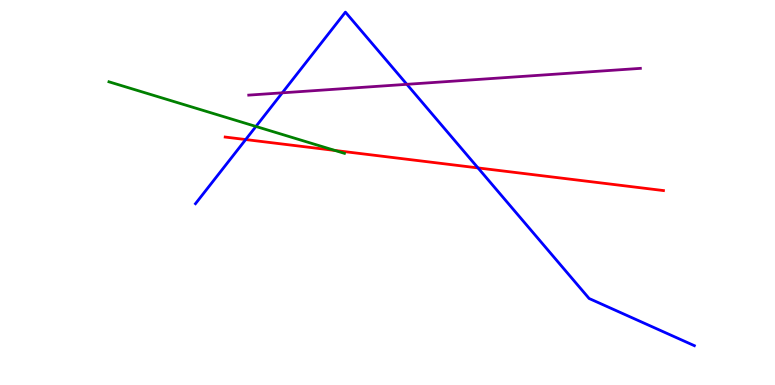[{'lines': ['blue', 'red'], 'intersections': [{'x': 3.17, 'y': 6.38}, {'x': 6.17, 'y': 5.64}]}, {'lines': ['green', 'red'], 'intersections': [{'x': 4.32, 'y': 6.09}]}, {'lines': ['purple', 'red'], 'intersections': []}, {'lines': ['blue', 'green'], 'intersections': [{'x': 3.3, 'y': 6.72}]}, {'lines': ['blue', 'purple'], 'intersections': [{'x': 3.64, 'y': 7.59}, {'x': 5.25, 'y': 7.81}]}, {'lines': ['green', 'purple'], 'intersections': []}]